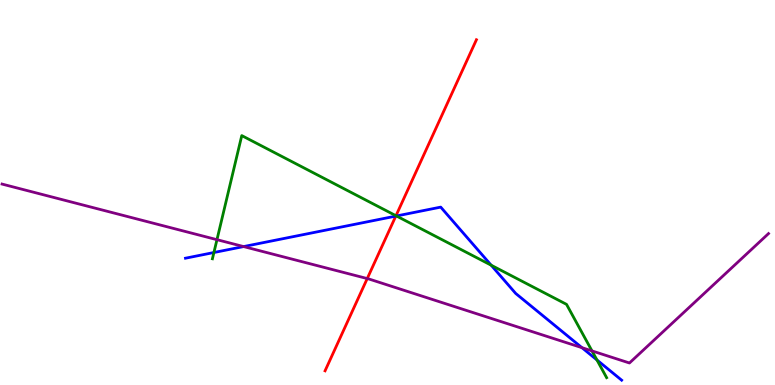[{'lines': ['blue', 'red'], 'intersections': [{'x': 5.11, 'y': 4.39}]}, {'lines': ['green', 'red'], 'intersections': [{'x': 5.11, 'y': 4.4}]}, {'lines': ['purple', 'red'], 'intersections': [{'x': 4.74, 'y': 2.76}]}, {'lines': ['blue', 'green'], 'intersections': [{'x': 2.76, 'y': 3.44}, {'x': 5.12, 'y': 4.39}, {'x': 6.34, 'y': 3.11}, {'x': 7.7, 'y': 0.65}]}, {'lines': ['blue', 'purple'], 'intersections': [{'x': 3.14, 'y': 3.6}, {'x': 7.51, 'y': 0.97}]}, {'lines': ['green', 'purple'], 'intersections': [{'x': 2.8, 'y': 3.77}, {'x': 7.64, 'y': 0.885}]}]